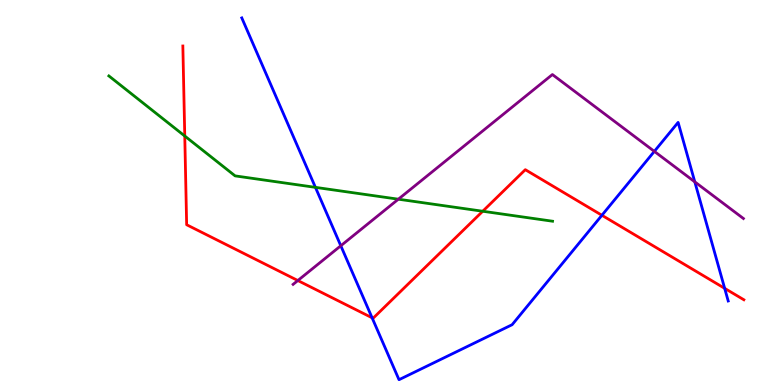[{'lines': ['blue', 'red'], 'intersections': [{'x': 4.8, 'y': 1.75}, {'x': 7.77, 'y': 4.41}, {'x': 9.35, 'y': 2.51}]}, {'lines': ['green', 'red'], 'intersections': [{'x': 2.38, 'y': 6.47}, {'x': 6.23, 'y': 4.51}]}, {'lines': ['purple', 'red'], 'intersections': [{'x': 3.84, 'y': 2.71}]}, {'lines': ['blue', 'green'], 'intersections': [{'x': 4.07, 'y': 5.13}]}, {'lines': ['blue', 'purple'], 'intersections': [{'x': 4.4, 'y': 3.62}, {'x': 8.44, 'y': 6.07}, {'x': 8.97, 'y': 5.28}]}, {'lines': ['green', 'purple'], 'intersections': [{'x': 5.14, 'y': 4.83}]}]